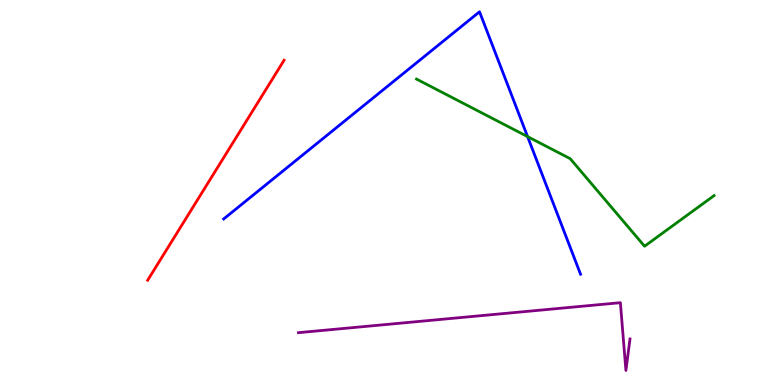[{'lines': ['blue', 'red'], 'intersections': []}, {'lines': ['green', 'red'], 'intersections': []}, {'lines': ['purple', 'red'], 'intersections': []}, {'lines': ['blue', 'green'], 'intersections': [{'x': 6.81, 'y': 6.45}]}, {'lines': ['blue', 'purple'], 'intersections': []}, {'lines': ['green', 'purple'], 'intersections': []}]